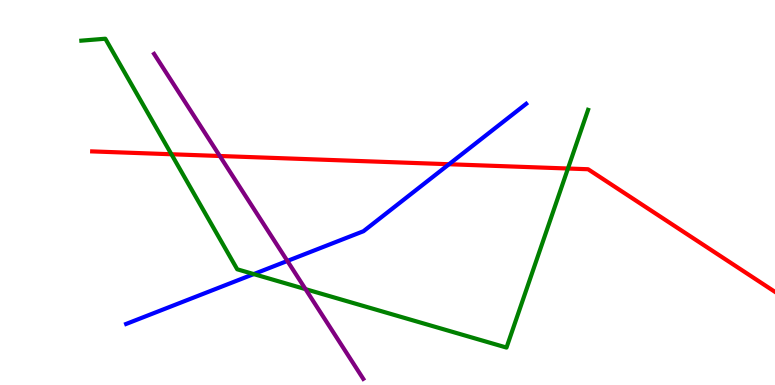[{'lines': ['blue', 'red'], 'intersections': [{'x': 5.79, 'y': 5.73}]}, {'lines': ['green', 'red'], 'intersections': [{'x': 2.21, 'y': 5.99}, {'x': 7.33, 'y': 5.62}]}, {'lines': ['purple', 'red'], 'intersections': [{'x': 2.84, 'y': 5.95}]}, {'lines': ['blue', 'green'], 'intersections': [{'x': 3.27, 'y': 2.88}]}, {'lines': ['blue', 'purple'], 'intersections': [{'x': 3.71, 'y': 3.22}]}, {'lines': ['green', 'purple'], 'intersections': [{'x': 3.94, 'y': 2.49}]}]